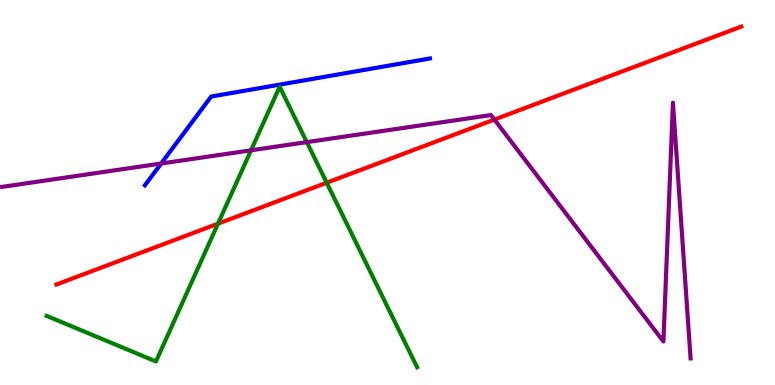[{'lines': ['blue', 'red'], 'intersections': []}, {'lines': ['green', 'red'], 'intersections': [{'x': 2.81, 'y': 4.19}, {'x': 4.22, 'y': 5.25}]}, {'lines': ['purple', 'red'], 'intersections': [{'x': 6.38, 'y': 6.89}]}, {'lines': ['blue', 'green'], 'intersections': []}, {'lines': ['blue', 'purple'], 'intersections': [{'x': 2.08, 'y': 5.75}]}, {'lines': ['green', 'purple'], 'intersections': [{'x': 3.24, 'y': 6.1}, {'x': 3.96, 'y': 6.31}]}]